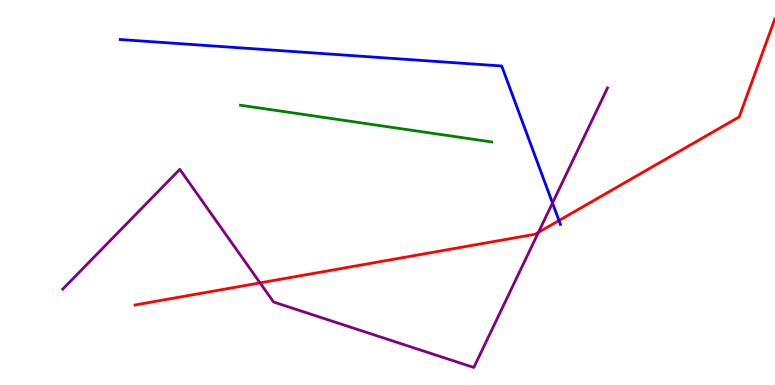[{'lines': ['blue', 'red'], 'intersections': [{'x': 7.21, 'y': 4.27}]}, {'lines': ['green', 'red'], 'intersections': []}, {'lines': ['purple', 'red'], 'intersections': [{'x': 3.36, 'y': 2.65}, {'x': 6.95, 'y': 3.97}]}, {'lines': ['blue', 'green'], 'intersections': []}, {'lines': ['blue', 'purple'], 'intersections': [{'x': 7.13, 'y': 4.73}]}, {'lines': ['green', 'purple'], 'intersections': []}]